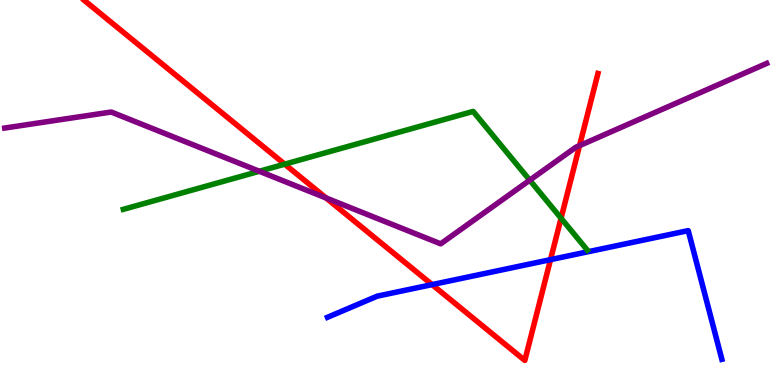[{'lines': ['blue', 'red'], 'intersections': [{'x': 5.58, 'y': 2.61}, {'x': 7.1, 'y': 3.26}]}, {'lines': ['green', 'red'], 'intersections': [{'x': 3.67, 'y': 5.74}, {'x': 7.24, 'y': 4.33}]}, {'lines': ['purple', 'red'], 'intersections': [{'x': 4.21, 'y': 4.86}, {'x': 7.48, 'y': 6.22}]}, {'lines': ['blue', 'green'], 'intersections': []}, {'lines': ['blue', 'purple'], 'intersections': []}, {'lines': ['green', 'purple'], 'intersections': [{'x': 3.35, 'y': 5.55}, {'x': 6.84, 'y': 5.32}]}]